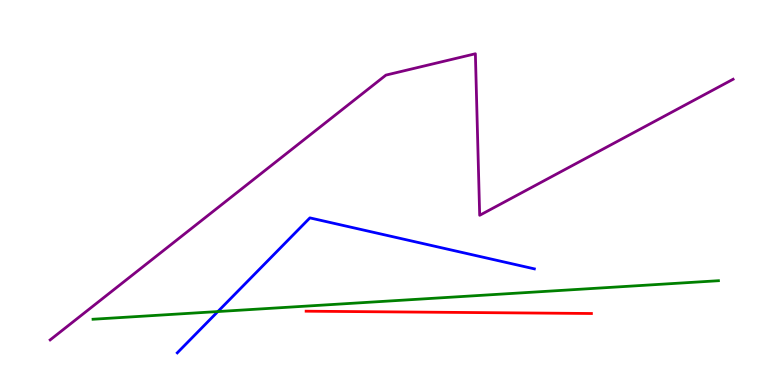[{'lines': ['blue', 'red'], 'intersections': []}, {'lines': ['green', 'red'], 'intersections': []}, {'lines': ['purple', 'red'], 'intersections': []}, {'lines': ['blue', 'green'], 'intersections': [{'x': 2.81, 'y': 1.91}]}, {'lines': ['blue', 'purple'], 'intersections': []}, {'lines': ['green', 'purple'], 'intersections': []}]